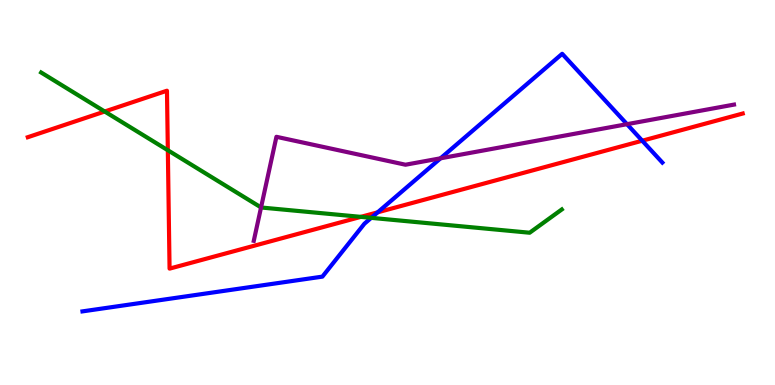[{'lines': ['blue', 'red'], 'intersections': [{'x': 4.87, 'y': 4.49}, {'x': 8.29, 'y': 6.34}]}, {'lines': ['green', 'red'], 'intersections': [{'x': 1.35, 'y': 7.1}, {'x': 2.17, 'y': 6.1}, {'x': 4.66, 'y': 4.37}]}, {'lines': ['purple', 'red'], 'intersections': []}, {'lines': ['blue', 'green'], 'intersections': [{'x': 4.79, 'y': 4.34}]}, {'lines': ['blue', 'purple'], 'intersections': [{'x': 5.68, 'y': 5.89}, {'x': 8.09, 'y': 6.77}]}, {'lines': ['green', 'purple'], 'intersections': [{'x': 3.37, 'y': 4.61}]}]